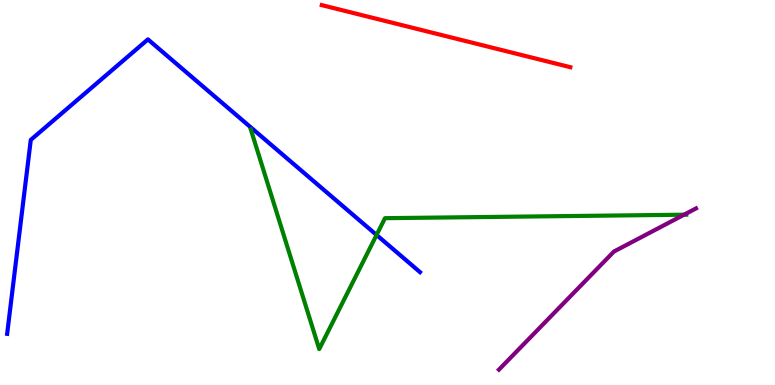[{'lines': ['blue', 'red'], 'intersections': []}, {'lines': ['green', 'red'], 'intersections': []}, {'lines': ['purple', 'red'], 'intersections': []}, {'lines': ['blue', 'green'], 'intersections': [{'x': 4.86, 'y': 3.9}]}, {'lines': ['blue', 'purple'], 'intersections': []}, {'lines': ['green', 'purple'], 'intersections': [{'x': 8.83, 'y': 4.42}]}]